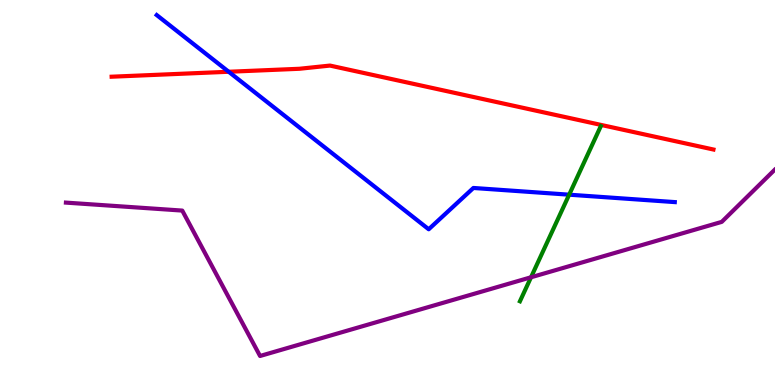[{'lines': ['blue', 'red'], 'intersections': [{'x': 2.95, 'y': 8.14}]}, {'lines': ['green', 'red'], 'intersections': []}, {'lines': ['purple', 'red'], 'intersections': []}, {'lines': ['blue', 'green'], 'intersections': [{'x': 7.34, 'y': 4.94}]}, {'lines': ['blue', 'purple'], 'intersections': []}, {'lines': ['green', 'purple'], 'intersections': [{'x': 6.85, 'y': 2.8}]}]